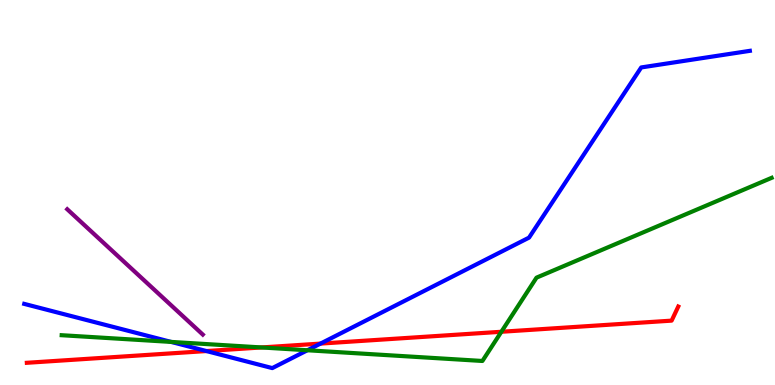[{'lines': ['blue', 'red'], 'intersections': [{'x': 2.66, 'y': 0.882}, {'x': 4.14, 'y': 1.08}]}, {'lines': ['green', 'red'], 'intersections': [{'x': 3.37, 'y': 0.975}, {'x': 6.47, 'y': 1.38}]}, {'lines': ['purple', 'red'], 'intersections': []}, {'lines': ['blue', 'green'], 'intersections': [{'x': 2.21, 'y': 1.12}, {'x': 3.97, 'y': 0.902}]}, {'lines': ['blue', 'purple'], 'intersections': []}, {'lines': ['green', 'purple'], 'intersections': []}]